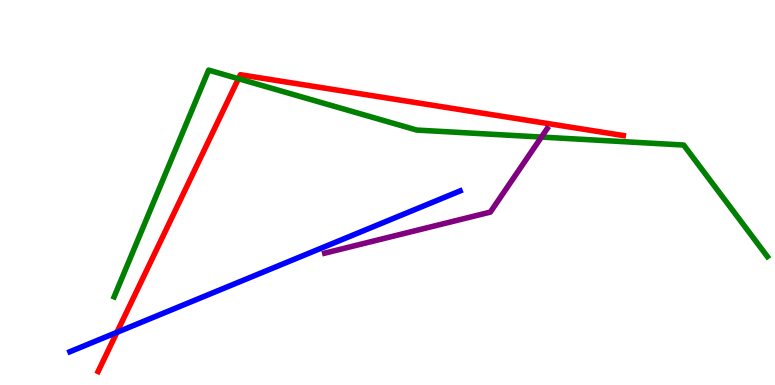[{'lines': ['blue', 'red'], 'intersections': [{'x': 1.51, 'y': 1.37}]}, {'lines': ['green', 'red'], 'intersections': [{'x': 3.08, 'y': 7.96}]}, {'lines': ['purple', 'red'], 'intersections': []}, {'lines': ['blue', 'green'], 'intersections': []}, {'lines': ['blue', 'purple'], 'intersections': []}, {'lines': ['green', 'purple'], 'intersections': [{'x': 6.99, 'y': 6.44}]}]